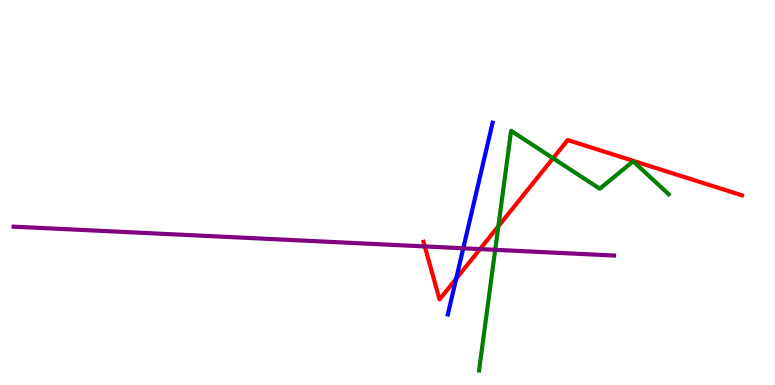[{'lines': ['blue', 'red'], 'intersections': [{'x': 5.89, 'y': 2.76}]}, {'lines': ['green', 'red'], 'intersections': [{'x': 6.43, 'y': 4.12}, {'x': 7.14, 'y': 5.89}]}, {'lines': ['purple', 'red'], 'intersections': [{'x': 5.48, 'y': 3.6}, {'x': 6.19, 'y': 3.53}]}, {'lines': ['blue', 'green'], 'intersections': []}, {'lines': ['blue', 'purple'], 'intersections': [{'x': 5.98, 'y': 3.55}]}, {'lines': ['green', 'purple'], 'intersections': [{'x': 6.39, 'y': 3.51}]}]